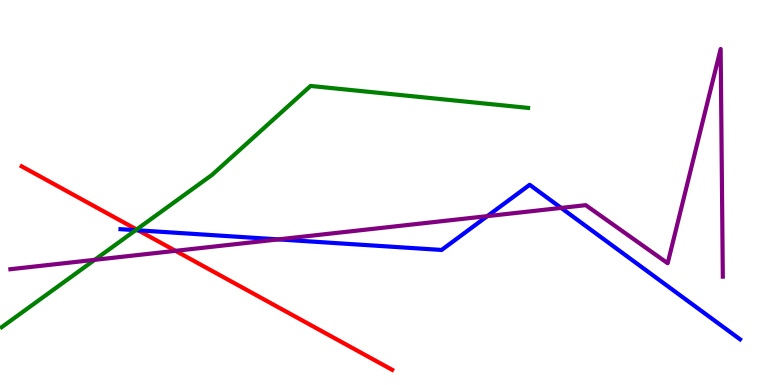[{'lines': ['blue', 'red'], 'intersections': [{'x': 1.78, 'y': 4.02}]}, {'lines': ['green', 'red'], 'intersections': [{'x': 1.76, 'y': 4.04}]}, {'lines': ['purple', 'red'], 'intersections': [{'x': 2.26, 'y': 3.48}]}, {'lines': ['blue', 'green'], 'intersections': [{'x': 1.75, 'y': 4.02}]}, {'lines': ['blue', 'purple'], 'intersections': [{'x': 3.59, 'y': 3.78}, {'x': 6.29, 'y': 4.39}, {'x': 7.24, 'y': 4.6}]}, {'lines': ['green', 'purple'], 'intersections': [{'x': 1.22, 'y': 3.25}]}]